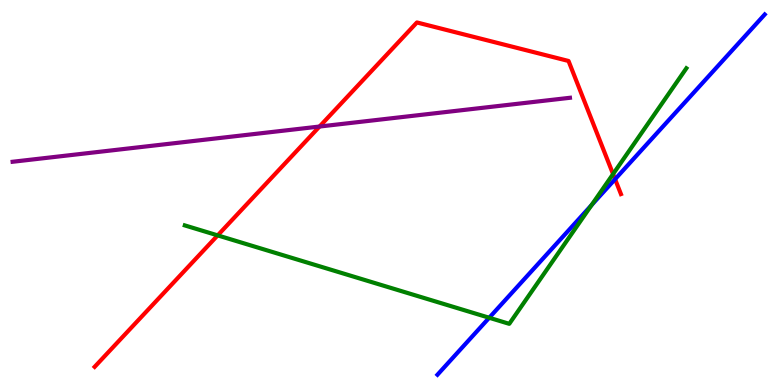[{'lines': ['blue', 'red'], 'intersections': [{'x': 7.94, 'y': 5.35}]}, {'lines': ['green', 'red'], 'intersections': [{'x': 2.81, 'y': 3.89}, {'x': 7.91, 'y': 5.48}]}, {'lines': ['purple', 'red'], 'intersections': [{'x': 4.12, 'y': 6.71}]}, {'lines': ['blue', 'green'], 'intersections': [{'x': 6.31, 'y': 1.75}, {'x': 7.63, 'y': 4.67}]}, {'lines': ['blue', 'purple'], 'intersections': []}, {'lines': ['green', 'purple'], 'intersections': []}]